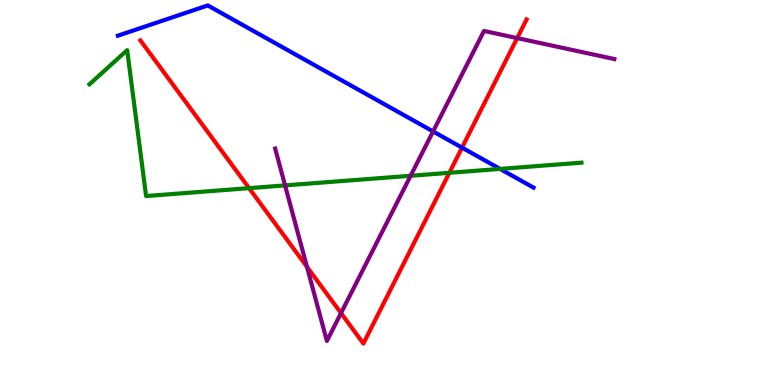[{'lines': ['blue', 'red'], 'intersections': [{'x': 5.96, 'y': 6.17}]}, {'lines': ['green', 'red'], 'intersections': [{'x': 3.21, 'y': 5.11}, {'x': 5.8, 'y': 5.51}]}, {'lines': ['purple', 'red'], 'intersections': [{'x': 3.96, 'y': 3.07}, {'x': 4.4, 'y': 1.87}, {'x': 6.67, 'y': 9.01}]}, {'lines': ['blue', 'green'], 'intersections': [{'x': 6.45, 'y': 5.61}]}, {'lines': ['blue', 'purple'], 'intersections': [{'x': 5.59, 'y': 6.59}]}, {'lines': ['green', 'purple'], 'intersections': [{'x': 3.68, 'y': 5.18}, {'x': 5.3, 'y': 5.43}]}]